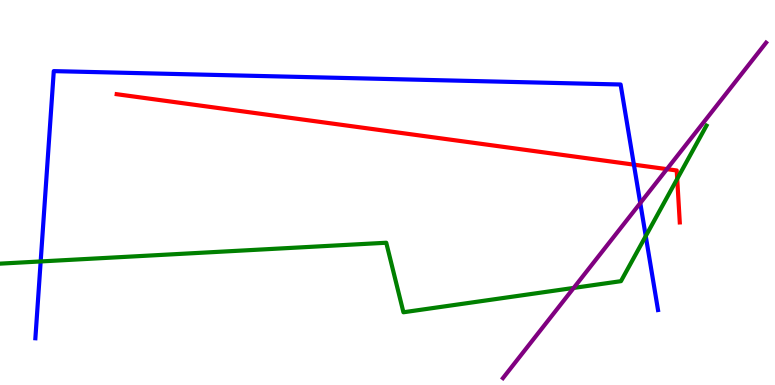[{'lines': ['blue', 'red'], 'intersections': [{'x': 8.18, 'y': 5.72}]}, {'lines': ['green', 'red'], 'intersections': [{'x': 8.74, 'y': 5.35}]}, {'lines': ['purple', 'red'], 'intersections': [{'x': 8.61, 'y': 5.61}]}, {'lines': ['blue', 'green'], 'intersections': [{'x': 0.525, 'y': 3.21}, {'x': 8.33, 'y': 3.87}]}, {'lines': ['blue', 'purple'], 'intersections': [{'x': 8.26, 'y': 4.73}]}, {'lines': ['green', 'purple'], 'intersections': [{'x': 7.4, 'y': 2.52}]}]